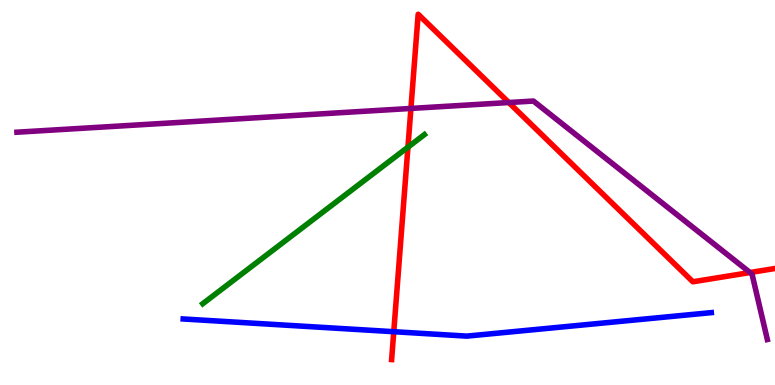[{'lines': ['blue', 'red'], 'intersections': [{'x': 5.08, 'y': 1.38}]}, {'lines': ['green', 'red'], 'intersections': [{'x': 5.26, 'y': 6.18}]}, {'lines': ['purple', 'red'], 'intersections': [{'x': 5.3, 'y': 7.18}, {'x': 6.57, 'y': 7.34}, {'x': 9.68, 'y': 2.92}]}, {'lines': ['blue', 'green'], 'intersections': []}, {'lines': ['blue', 'purple'], 'intersections': []}, {'lines': ['green', 'purple'], 'intersections': []}]